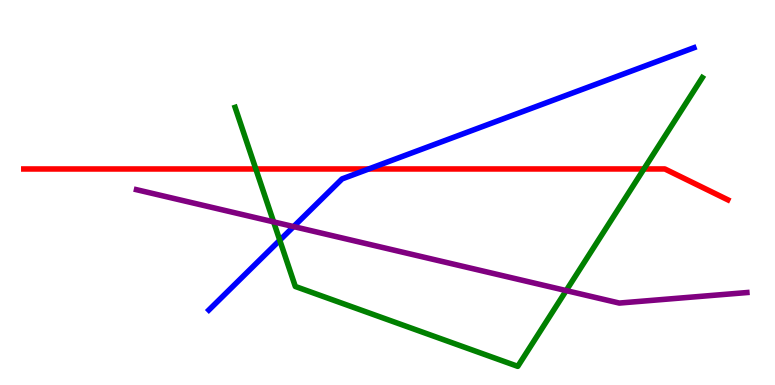[{'lines': ['blue', 'red'], 'intersections': [{'x': 4.76, 'y': 5.61}]}, {'lines': ['green', 'red'], 'intersections': [{'x': 3.3, 'y': 5.61}, {'x': 8.31, 'y': 5.61}]}, {'lines': ['purple', 'red'], 'intersections': []}, {'lines': ['blue', 'green'], 'intersections': [{'x': 3.61, 'y': 3.76}]}, {'lines': ['blue', 'purple'], 'intersections': [{'x': 3.79, 'y': 4.11}]}, {'lines': ['green', 'purple'], 'intersections': [{'x': 3.53, 'y': 4.24}, {'x': 7.31, 'y': 2.45}]}]